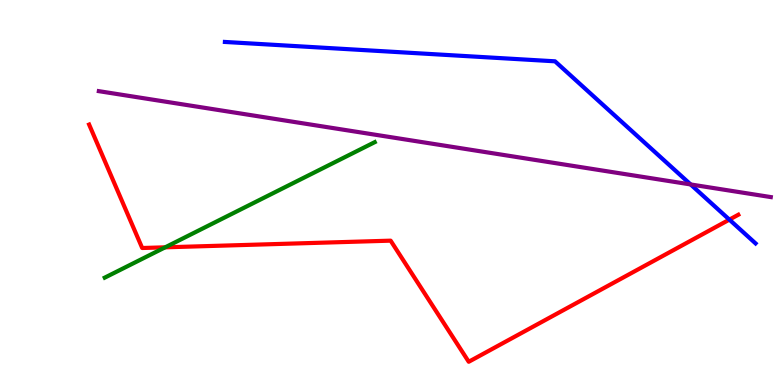[{'lines': ['blue', 'red'], 'intersections': [{'x': 9.41, 'y': 4.3}]}, {'lines': ['green', 'red'], 'intersections': [{'x': 2.13, 'y': 3.58}]}, {'lines': ['purple', 'red'], 'intersections': []}, {'lines': ['blue', 'green'], 'intersections': []}, {'lines': ['blue', 'purple'], 'intersections': [{'x': 8.91, 'y': 5.21}]}, {'lines': ['green', 'purple'], 'intersections': []}]